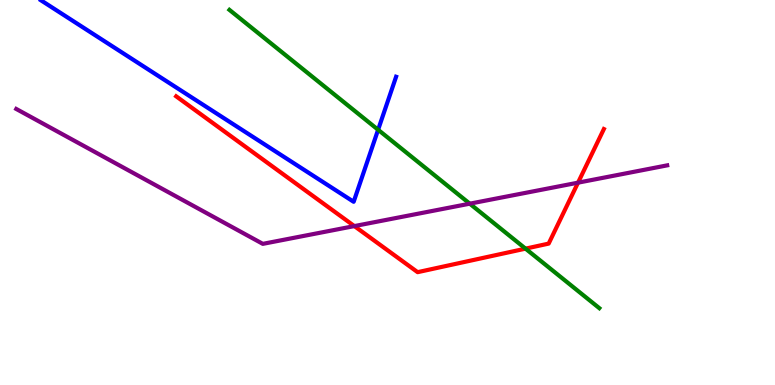[{'lines': ['blue', 'red'], 'intersections': []}, {'lines': ['green', 'red'], 'intersections': [{'x': 6.78, 'y': 3.54}]}, {'lines': ['purple', 'red'], 'intersections': [{'x': 4.57, 'y': 4.13}, {'x': 7.46, 'y': 5.26}]}, {'lines': ['blue', 'green'], 'intersections': [{'x': 4.88, 'y': 6.63}]}, {'lines': ['blue', 'purple'], 'intersections': []}, {'lines': ['green', 'purple'], 'intersections': [{'x': 6.06, 'y': 4.71}]}]